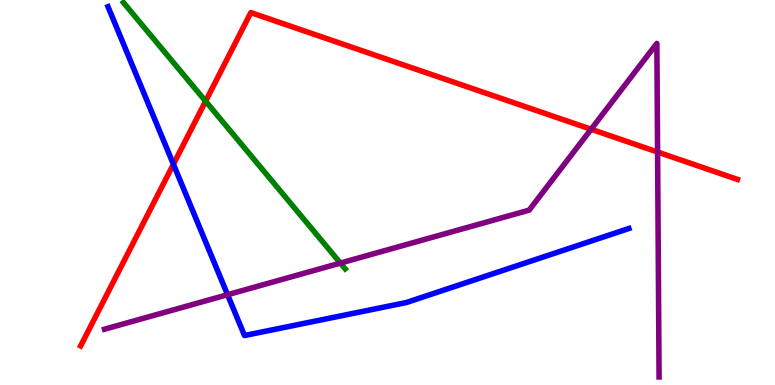[{'lines': ['blue', 'red'], 'intersections': [{'x': 2.24, 'y': 5.73}]}, {'lines': ['green', 'red'], 'intersections': [{'x': 2.65, 'y': 7.37}]}, {'lines': ['purple', 'red'], 'intersections': [{'x': 7.63, 'y': 6.64}, {'x': 8.48, 'y': 6.05}]}, {'lines': ['blue', 'green'], 'intersections': []}, {'lines': ['blue', 'purple'], 'intersections': [{'x': 2.94, 'y': 2.35}]}, {'lines': ['green', 'purple'], 'intersections': [{'x': 4.39, 'y': 3.17}]}]